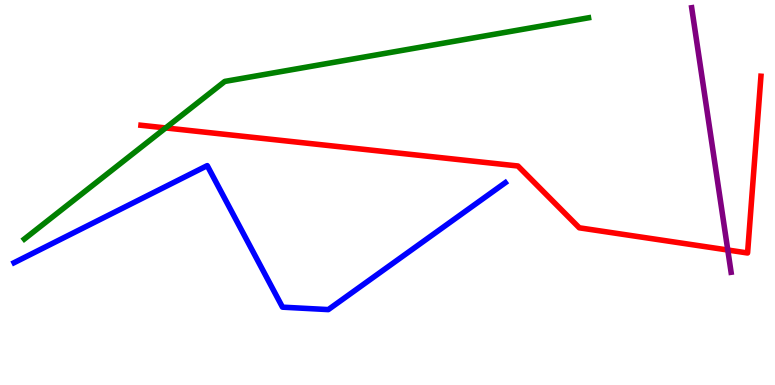[{'lines': ['blue', 'red'], 'intersections': []}, {'lines': ['green', 'red'], 'intersections': [{'x': 2.14, 'y': 6.68}]}, {'lines': ['purple', 'red'], 'intersections': [{'x': 9.39, 'y': 3.51}]}, {'lines': ['blue', 'green'], 'intersections': []}, {'lines': ['blue', 'purple'], 'intersections': []}, {'lines': ['green', 'purple'], 'intersections': []}]